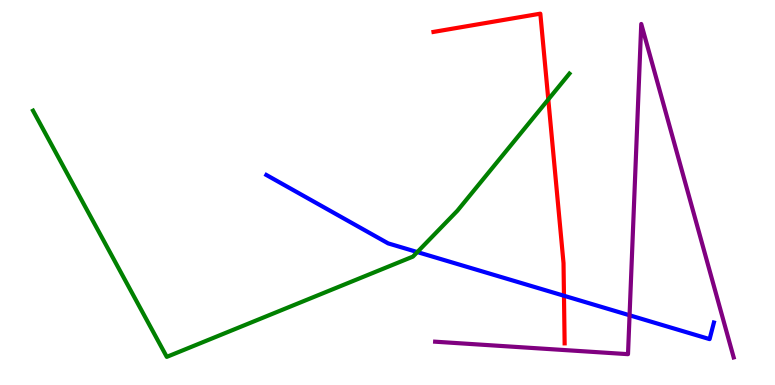[{'lines': ['blue', 'red'], 'intersections': [{'x': 7.28, 'y': 2.32}]}, {'lines': ['green', 'red'], 'intersections': [{'x': 7.07, 'y': 7.42}]}, {'lines': ['purple', 'red'], 'intersections': []}, {'lines': ['blue', 'green'], 'intersections': [{'x': 5.38, 'y': 3.45}]}, {'lines': ['blue', 'purple'], 'intersections': [{'x': 8.12, 'y': 1.81}]}, {'lines': ['green', 'purple'], 'intersections': []}]